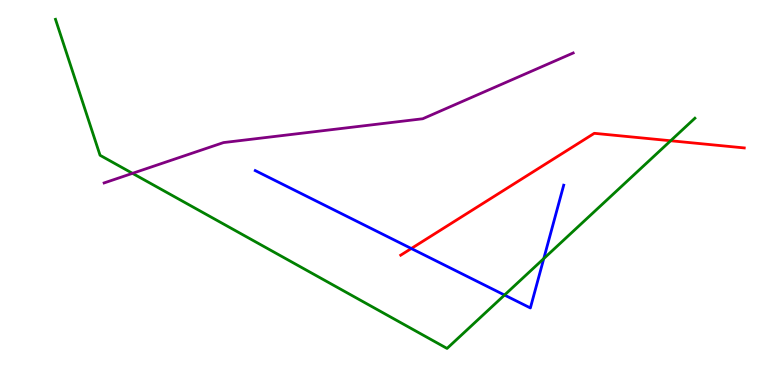[{'lines': ['blue', 'red'], 'intersections': [{'x': 5.31, 'y': 3.55}]}, {'lines': ['green', 'red'], 'intersections': [{'x': 8.65, 'y': 6.34}]}, {'lines': ['purple', 'red'], 'intersections': []}, {'lines': ['blue', 'green'], 'intersections': [{'x': 6.51, 'y': 2.34}, {'x': 7.02, 'y': 3.28}]}, {'lines': ['blue', 'purple'], 'intersections': []}, {'lines': ['green', 'purple'], 'intersections': [{'x': 1.71, 'y': 5.5}]}]